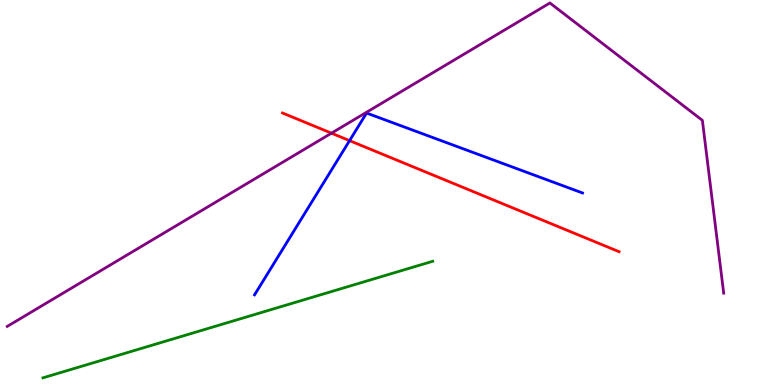[{'lines': ['blue', 'red'], 'intersections': [{'x': 4.51, 'y': 6.35}]}, {'lines': ['green', 'red'], 'intersections': []}, {'lines': ['purple', 'red'], 'intersections': [{'x': 4.28, 'y': 6.54}]}, {'lines': ['blue', 'green'], 'intersections': []}, {'lines': ['blue', 'purple'], 'intersections': []}, {'lines': ['green', 'purple'], 'intersections': []}]